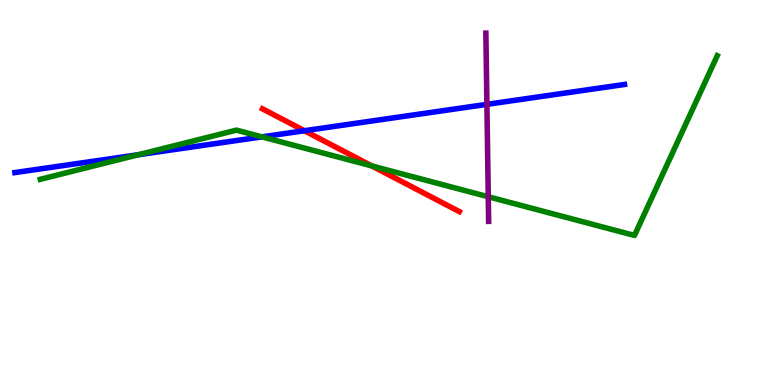[{'lines': ['blue', 'red'], 'intersections': [{'x': 3.93, 'y': 6.6}]}, {'lines': ['green', 'red'], 'intersections': [{'x': 4.8, 'y': 5.69}]}, {'lines': ['purple', 'red'], 'intersections': []}, {'lines': ['blue', 'green'], 'intersections': [{'x': 1.78, 'y': 5.98}, {'x': 3.38, 'y': 6.45}]}, {'lines': ['blue', 'purple'], 'intersections': [{'x': 6.28, 'y': 7.29}]}, {'lines': ['green', 'purple'], 'intersections': [{'x': 6.3, 'y': 4.89}]}]